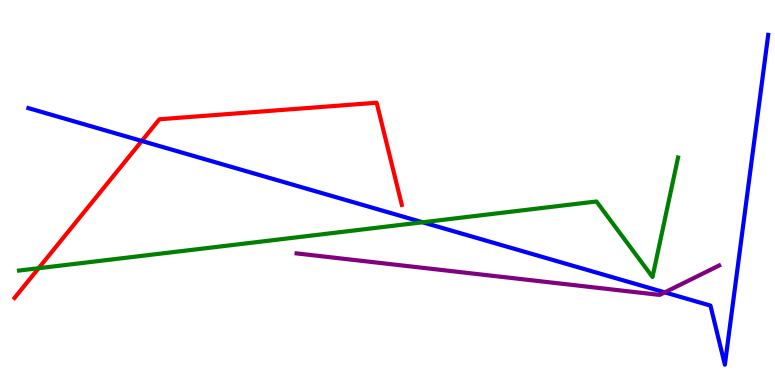[{'lines': ['blue', 'red'], 'intersections': [{'x': 1.83, 'y': 6.34}]}, {'lines': ['green', 'red'], 'intersections': [{'x': 0.498, 'y': 3.03}]}, {'lines': ['purple', 'red'], 'intersections': []}, {'lines': ['blue', 'green'], 'intersections': [{'x': 5.45, 'y': 4.23}]}, {'lines': ['blue', 'purple'], 'intersections': [{'x': 8.58, 'y': 2.41}]}, {'lines': ['green', 'purple'], 'intersections': []}]